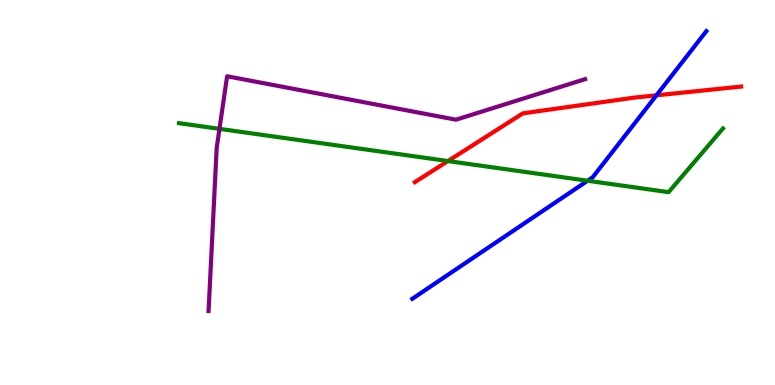[{'lines': ['blue', 'red'], 'intersections': [{'x': 8.47, 'y': 7.52}]}, {'lines': ['green', 'red'], 'intersections': [{'x': 5.78, 'y': 5.82}]}, {'lines': ['purple', 'red'], 'intersections': []}, {'lines': ['blue', 'green'], 'intersections': [{'x': 7.58, 'y': 5.31}]}, {'lines': ['blue', 'purple'], 'intersections': []}, {'lines': ['green', 'purple'], 'intersections': [{'x': 2.83, 'y': 6.65}]}]